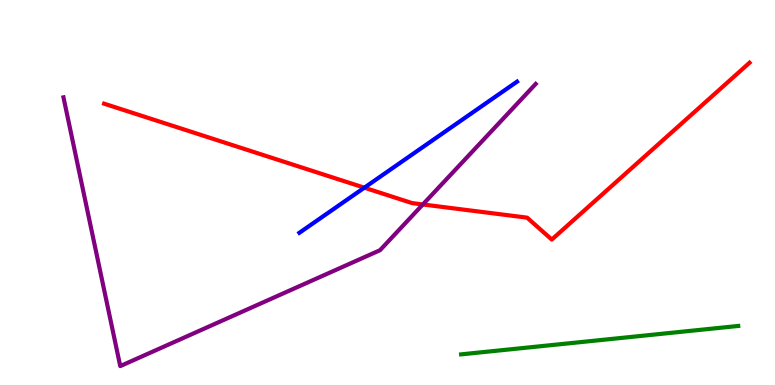[{'lines': ['blue', 'red'], 'intersections': [{'x': 4.7, 'y': 5.13}]}, {'lines': ['green', 'red'], 'intersections': []}, {'lines': ['purple', 'red'], 'intersections': [{'x': 5.46, 'y': 4.69}]}, {'lines': ['blue', 'green'], 'intersections': []}, {'lines': ['blue', 'purple'], 'intersections': []}, {'lines': ['green', 'purple'], 'intersections': []}]